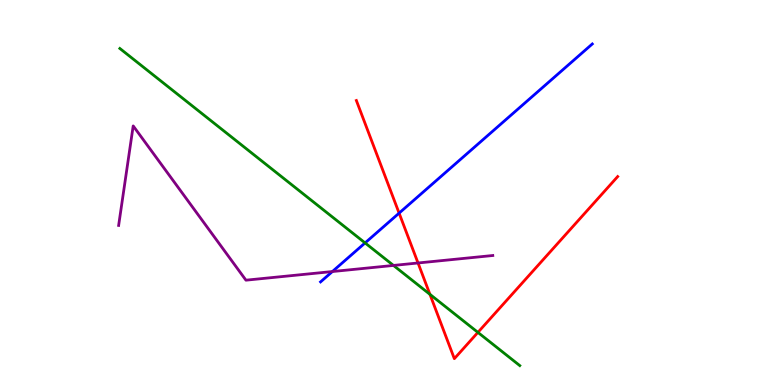[{'lines': ['blue', 'red'], 'intersections': [{'x': 5.15, 'y': 4.46}]}, {'lines': ['green', 'red'], 'intersections': [{'x': 5.55, 'y': 2.35}, {'x': 6.17, 'y': 1.37}]}, {'lines': ['purple', 'red'], 'intersections': [{'x': 5.39, 'y': 3.17}]}, {'lines': ['blue', 'green'], 'intersections': [{'x': 4.71, 'y': 3.69}]}, {'lines': ['blue', 'purple'], 'intersections': [{'x': 4.29, 'y': 2.95}]}, {'lines': ['green', 'purple'], 'intersections': [{'x': 5.08, 'y': 3.11}]}]